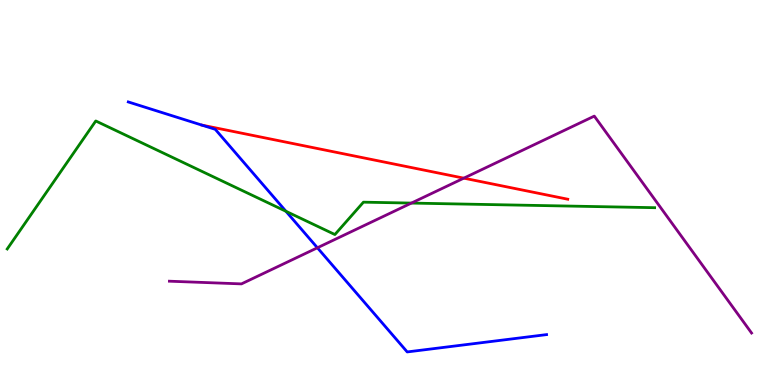[{'lines': ['blue', 'red'], 'intersections': []}, {'lines': ['green', 'red'], 'intersections': []}, {'lines': ['purple', 'red'], 'intersections': [{'x': 5.98, 'y': 5.37}]}, {'lines': ['blue', 'green'], 'intersections': [{'x': 3.69, 'y': 4.51}]}, {'lines': ['blue', 'purple'], 'intersections': [{'x': 4.1, 'y': 3.56}]}, {'lines': ['green', 'purple'], 'intersections': [{'x': 5.31, 'y': 4.73}]}]